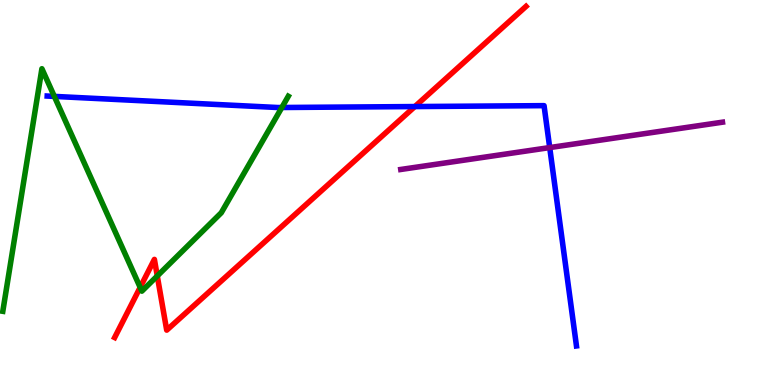[{'lines': ['blue', 'red'], 'intersections': [{'x': 5.35, 'y': 7.23}]}, {'lines': ['green', 'red'], 'intersections': [{'x': 1.81, 'y': 2.54}, {'x': 2.03, 'y': 2.83}]}, {'lines': ['purple', 'red'], 'intersections': []}, {'lines': ['blue', 'green'], 'intersections': [{'x': 0.701, 'y': 7.5}, {'x': 3.64, 'y': 7.21}]}, {'lines': ['blue', 'purple'], 'intersections': [{'x': 7.09, 'y': 6.17}]}, {'lines': ['green', 'purple'], 'intersections': []}]